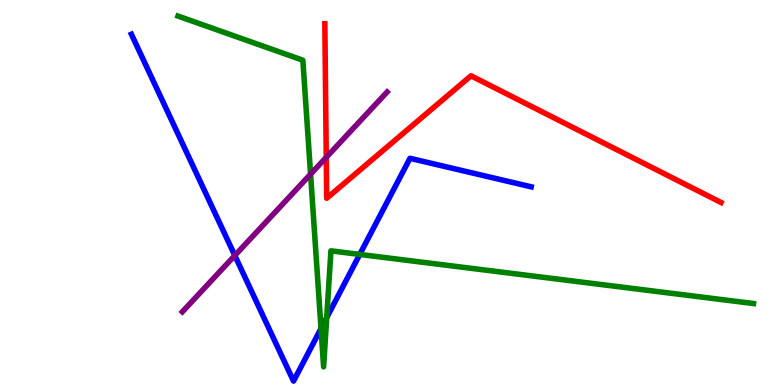[{'lines': ['blue', 'red'], 'intersections': []}, {'lines': ['green', 'red'], 'intersections': []}, {'lines': ['purple', 'red'], 'intersections': [{'x': 4.21, 'y': 5.91}]}, {'lines': ['blue', 'green'], 'intersections': [{'x': 4.14, 'y': 1.47}, {'x': 4.22, 'y': 1.75}, {'x': 4.64, 'y': 3.39}]}, {'lines': ['blue', 'purple'], 'intersections': [{'x': 3.03, 'y': 3.36}]}, {'lines': ['green', 'purple'], 'intersections': [{'x': 4.01, 'y': 5.48}]}]